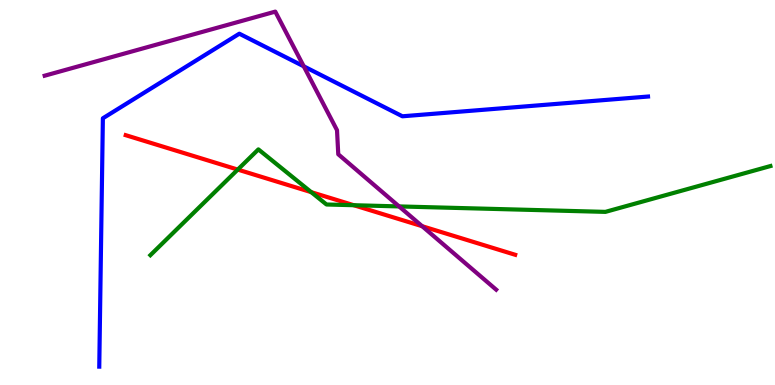[{'lines': ['blue', 'red'], 'intersections': []}, {'lines': ['green', 'red'], 'intersections': [{'x': 3.07, 'y': 5.6}, {'x': 4.02, 'y': 5.01}, {'x': 4.57, 'y': 4.67}]}, {'lines': ['purple', 'red'], 'intersections': [{'x': 5.45, 'y': 4.12}]}, {'lines': ['blue', 'green'], 'intersections': []}, {'lines': ['blue', 'purple'], 'intersections': [{'x': 3.92, 'y': 8.28}]}, {'lines': ['green', 'purple'], 'intersections': [{'x': 5.15, 'y': 4.64}]}]